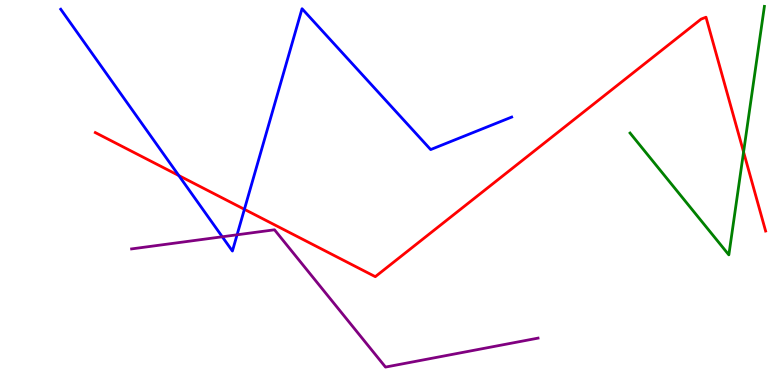[{'lines': ['blue', 'red'], 'intersections': [{'x': 2.31, 'y': 5.44}, {'x': 3.15, 'y': 4.56}]}, {'lines': ['green', 'red'], 'intersections': [{'x': 9.59, 'y': 6.05}]}, {'lines': ['purple', 'red'], 'intersections': []}, {'lines': ['blue', 'green'], 'intersections': []}, {'lines': ['blue', 'purple'], 'intersections': [{'x': 2.87, 'y': 3.85}, {'x': 3.06, 'y': 3.9}]}, {'lines': ['green', 'purple'], 'intersections': []}]